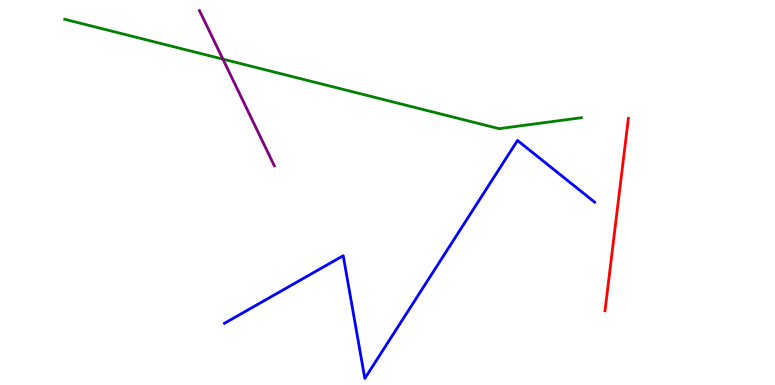[{'lines': ['blue', 'red'], 'intersections': []}, {'lines': ['green', 'red'], 'intersections': []}, {'lines': ['purple', 'red'], 'intersections': []}, {'lines': ['blue', 'green'], 'intersections': []}, {'lines': ['blue', 'purple'], 'intersections': []}, {'lines': ['green', 'purple'], 'intersections': [{'x': 2.88, 'y': 8.46}]}]